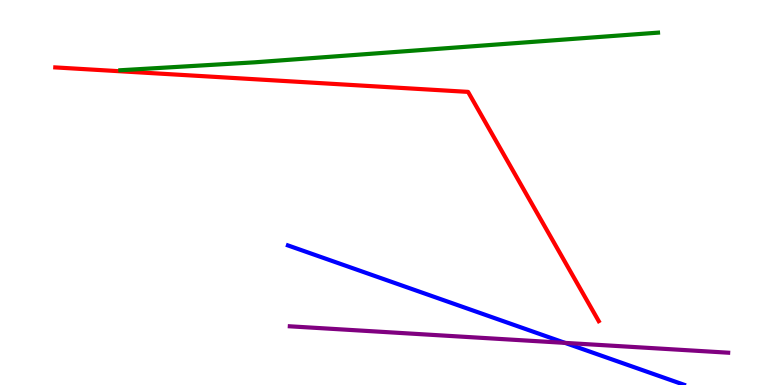[{'lines': ['blue', 'red'], 'intersections': []}, {'lines': ['green', 'red'], 'intersections': []}, {'lines': ['purple', 'red'], 'intersections': []}, {'lines': ['blue', 'green'], 'intersections': []}, {'lines': ['blue', 'purple'], 'intersections': [{'x': 7.29, 'y': 1.09}]}, {'lines': ['green', 'purple'], 'intersections': []}]